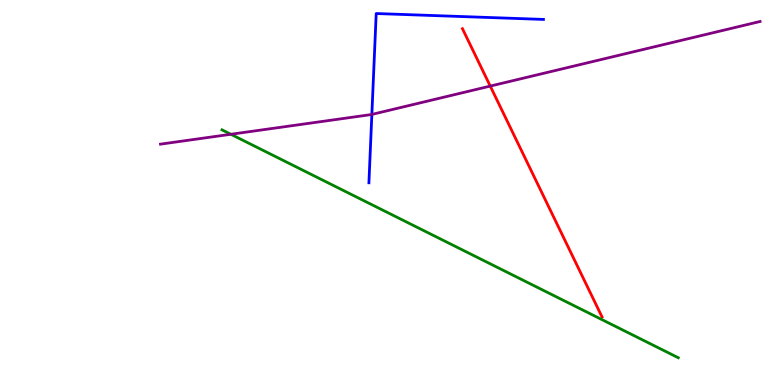[{'lines': ['blue', 'red'], 'intersections': []}, {'lines': ['green', 'red'], 'intersections': []}, {'lines': ['purple', 'red'], 'intersections': [{'x': 6.33, 'y': 7.76}]}, {'lines': ['blue', 'green'], 'intersections': []}, {'lines': ['blue', 'purple'], 'intersections': [{'x': 4.8, 'y': 7.03}]}, {'lines': ['green', 'purple'], 'intersections': [{'x': 2.98, 'y': 6.51}]}]